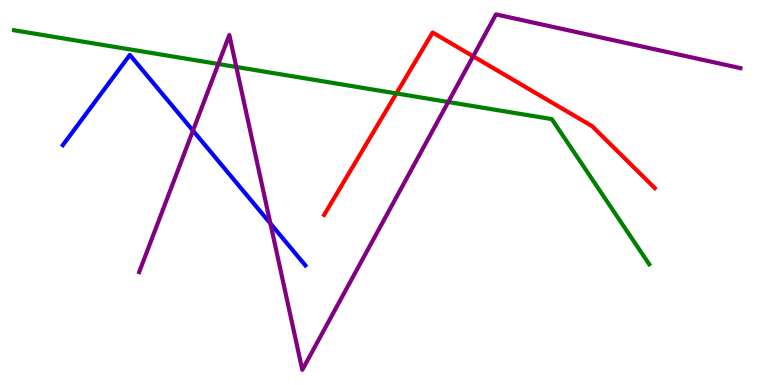[{'lines': ['blue', 'red'], 'intersections': []}, {'lines': ['green', 'red'], 'intersections': [{'x': 5.11, 'y': 7.57}]}, {'lines': ['purple', 'red'], 'intersections': [{'x': 6.11, 'y': 8.54}]}, {'lines': ['blue', 'green'], 'intersections': []}, {'lines': ['blue', 'purple'], 'intersections': [{'x': 2.49, 'y': 6.61}, {'x': 3.49, 'y': 4.2}]}, {'lines': ['green', 'purple'], 'intersections': [{'x': 2.82, 'y': 8.34}, {'x': 3.05, 'y': 8.26}, {'x': 5.78, 'y': 7.35}]}]